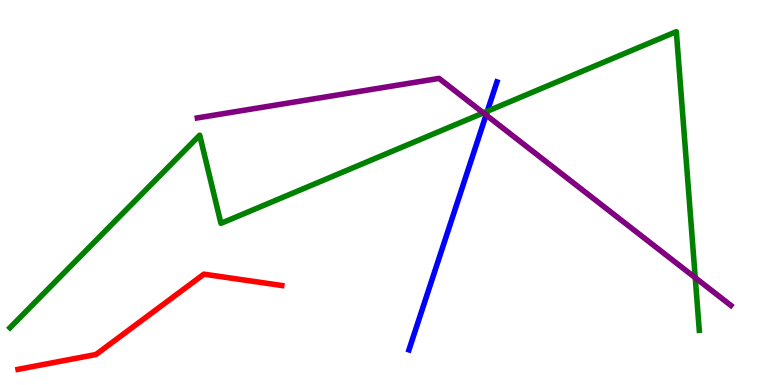[{'lines': ['blue', 'red'], 'intersections': []}, {'lines': ['green', 'red'], 'intersections': []}, {'lines': ['purple', 'red'], 'intersections': []}, {'lines': ['blue', 'green'], 'intersections': [{'x': 6.29, 'y': 7.11}]}, {'lines': ['blue', 'purple'], 'intersections': [{'x': 6.27, 'y': 7.01}]}, {'lines': ['green', 'purple'], 'intersections': [{'x': 6.24, 'y': 7.07}, {'x': 8.97, 'y': 2.79}]}]